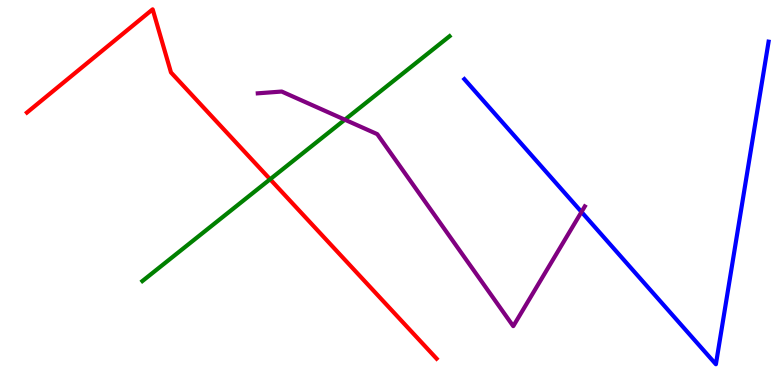[{'lines': ['blue', 'red'], 'intersections': []}, {'lines': ['green', 'red'], 'intersections': [{'x': 3.49, 'y': 5.34}]}, {'lines': ['purple', 'red'], 'intersections': []}, {'lines': ['blue', 'green'], 'intersections': []}, {'lines': ['blue', 'purple'], 'intersections': [{'x': 7.5, 'y': 4.5}]}, {'lines': ['green', 'purple'], 'intersections': [{'x': 4.45, 'y': 6.89}]}]